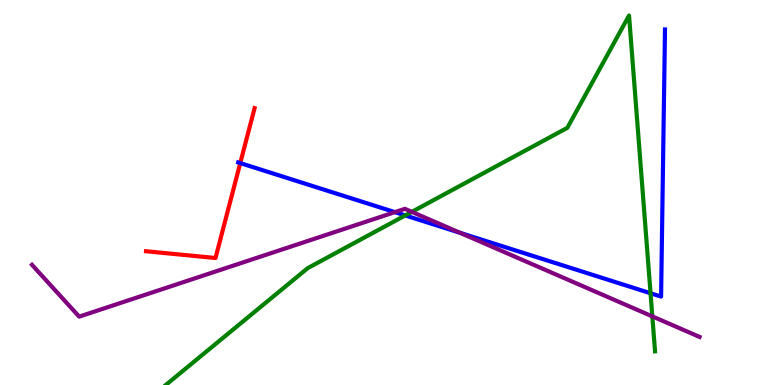[{'lines': ['blue', 'red'], 'intersections': [{'x': 3.1, 'y': 5.76}]}, {'lines': ['green', 'red'], 'intersections': []}, {'lines': ['purple', 'red'], 'intersections': []}, {'lines': ['blue', 'green'], 'intersections': [{'x': 5.23, 'y': 4.4}, {'x': 8.39, 'y': 2.38}]}, {'lines': ['blue', 'purple'], 'intersections': [{'x': 5.1, 'y': 4.49}, {'x': 5.94, 'y': 3.95}]}, {'lines': ['green', 'purple'], 'intersections': [{'x': 5.31, 'y': 4.5}, {'x': 8.42, 'y': 1.78}]}]